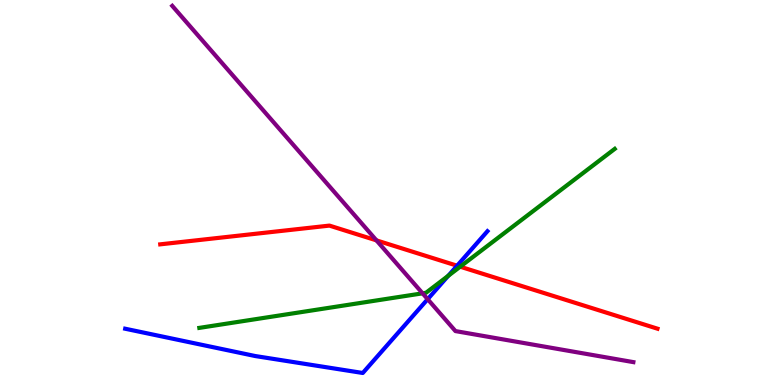[{'lines': ['blue', 'red'], 'intersections': [{'x': 5.9, 'y': 3.1}]}, {'lines': ['green', 'red'], 'intersections': [{'x': 5.94, 'y': 3.07}]}, {'lines': ['purple', 'red'], 'intersections': [{'x': 4.86, 'y': 3.76}]}, {'lines': ['blue', 'green'], 'intersections': [{'x': 5.78, 'y': 2.84}]}, {'lines': ['blue', 'purple'], 'intersections': [{'x': 5.52, 'y': 2.23}]}, {'lines': ['green', 'purple'], 'intersections': [{'x': 5.45, 'y': 2.38}]}]